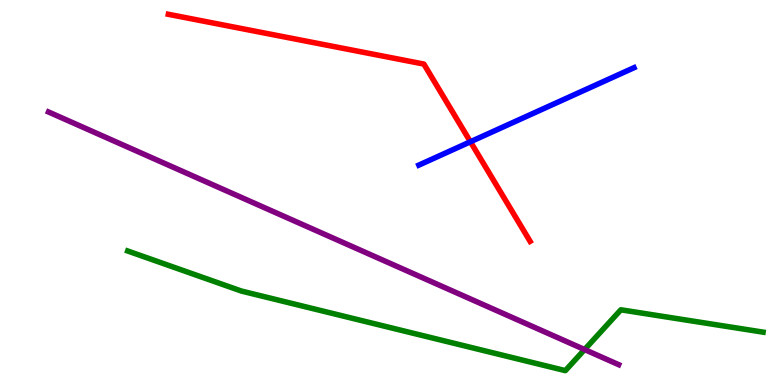[{'lines': ['blue', 'red'], 'intersections': [{'x': 6.07, 'y': 6.32}]}, {'lines': ['green', 'red'], 'intersections': []}, {'lines': ['purple', 'red'], 'intersections': []}, {'lines': ['blue', 'green'], 'intersections': []}, {'lines': ['blue', 'purple'], 'intersections': []}, {'lines': ['green', 'purple'], 'intersections': [{'x': 7.54, 'y': 0.921}]}]